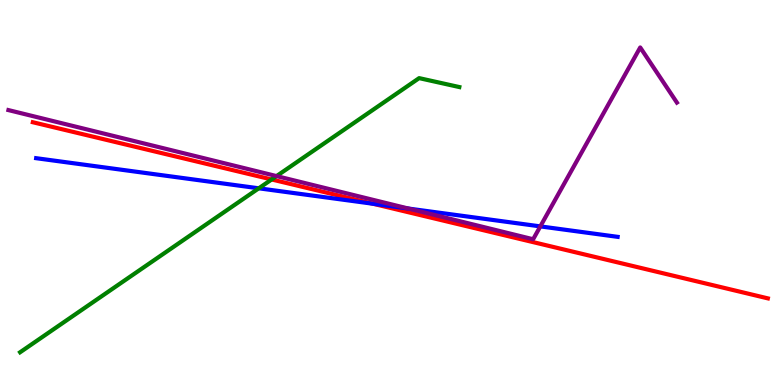[{'lines': ['blue', 'red'], 'intersections': [{'x': 4.81, 'y': 4.71}]}, {'lines': ['green', 'red'], 'intersections': [{'x': 3.5, 'y': 5.34}]}, {'lines': ['purple', 'red'], 'intersections': []}, {'lines': ['blue', 'green'], 'intersections': [{'x': 3.34, 'y': 5.11}]}, {'lines': ['blue', 'purple'], 'intersections': [{'x': 5.27, 'y': 4.58}, {'x': 6.97, 'y': 4.12}]}, {'lines': ['green', 'purple'], 'intersections': [{'x': 3.57, 'y': 5.43}]}]